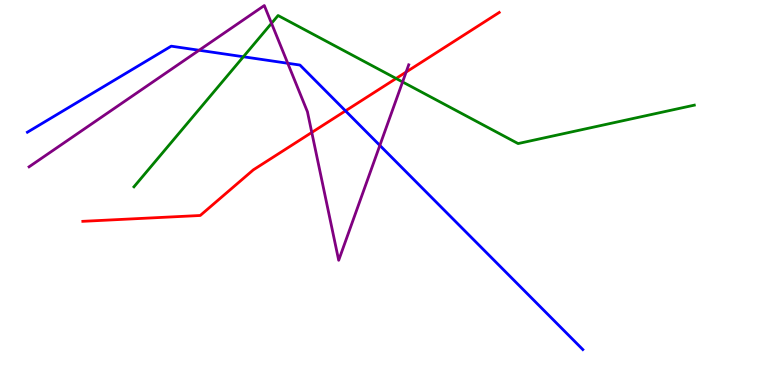[{'lines': ['blue', 'red'], 'intersections': [{'x': 4.46, 'y': 7.12}]}, {'lines': ['green', 'red'], 'intersections': [{'x': 5.11, 'y': 7.96}]}, {'lines': ['purple', 'red'], 'intersections': [{'x': 4.02, 'y': 6.56}, {'x': 5.24, 'y': 8.13}]}, {'lines': ['blue', 'green'], 'intersections': [{'x': 3.14, 'y': 8.53}]}, {'lines': ['blue', 'purple'], 'intersections': [{'x': 2.57, 'y': 8.69}, {'x': 3.71, 'y': 8.36}, {'x': 4.9, 'y': 6.22}]}, {'lines': ['green', 'purple'], 'intersections': [{'x': 3.5, 'y': 9.39}, {'x': 5.19, 'y': 7.87}]}]